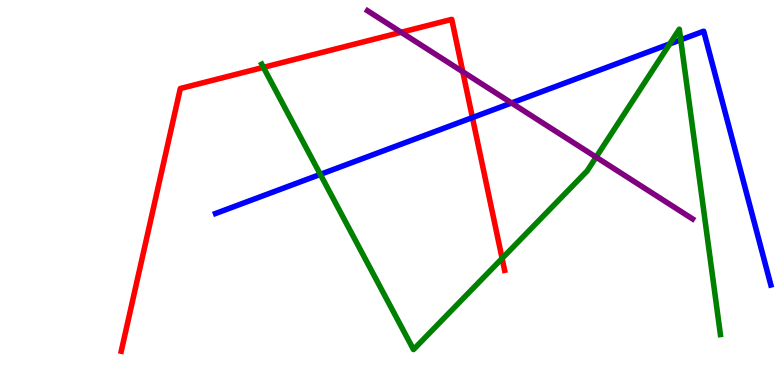[{'lines': ['blue', 'red'], 'intersections': [{'x': 6.1, 'y': 6.95}]}, {'lines': ['green', 'red'], 'intersections': [{'x': 3.4, 'y': 8.25}, {'x': 6.48, 'y': 3.29}]}, {'lines': ['purple', 'red'], 'intersections': [{'x': 5.18, 'y': 9.16}, {'x': 5.97, 'y': 8.14}]}, {'lines': ['blue', 'green'], 'intersections': [{'x': 4.13, 'y': 5.47}, {'x': 8.64, 'y': 8.86}, {'x': 8.78, 'y': 8.97}]}, {'lines': ['blue', 'purple'], 'intersections': [{'x': 6.6, 'y': 7.33}]}, {'lines': ['green', 'purple'], 'intersections': [{'x': 7.69, 'y': 5.92}]}]